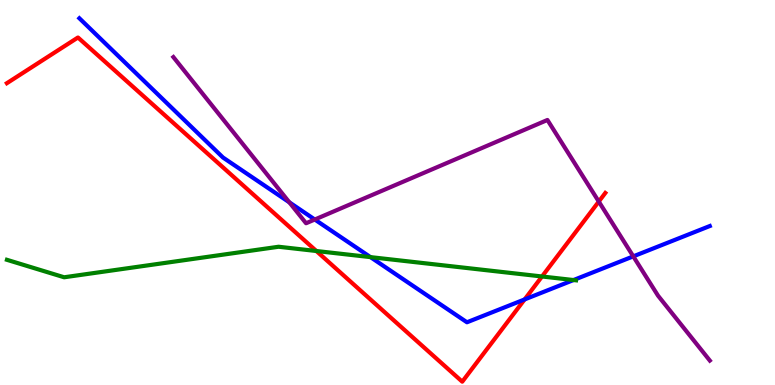[{'lines': ['blue', 'red'], 'intersections': [{'x': 6.77, 'y': 2.22}]}, {'lines': ['green', 'red'], 'intersections': [{'x': 4.08, 'y': 3.48}, {'x': 6.99, 'y': 2.82}]}, {'lines': ['purple', 'red'], 'intersections': [{'x': 7.73, 'y': 4.76}]}, {'lines': ['blue', 'green'], 'intersections': [{'x': 4.78, 'y': 3.32}, {'x': 7.4, 'y': 2.73}]}, {'lines': ['blue', 'purple'], 'intersections': [{'x': 3.73, 'y': 4.74}, {'x': 4.06, 'y': 4.3}, {'x': 8.17, 'y': 3.34}]}, {'lines': ['green', 'purple'], 'intersections': []}]